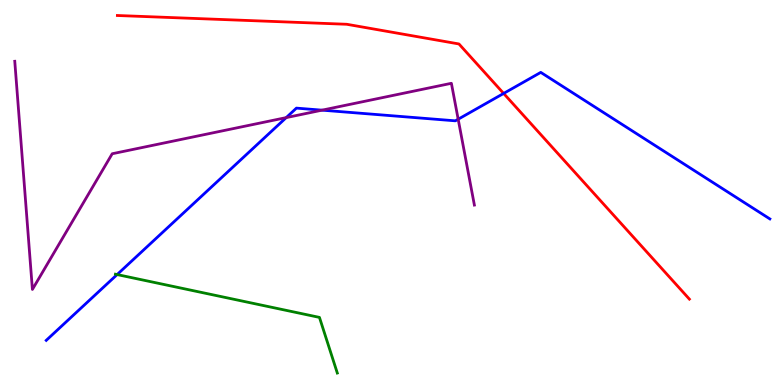[{'lines': ['blue', 'red'], 'intersections': [{'x': 6.5, 'y': 7.57}]}, {'lines': ['green', 'red'], 'intersections': []}, {'lines': ['purple', 'red'], 'intersections': []}, {'lines': ['blue', 'green'], 'intersections': [{'x': 1.51, 'y': 2.87}]}, {'lines': ['blue', 'purple'], 'intersections': [{'x': 3.69, 'y': 6.95}, {'x': 4.16, 'y': 7.14}, {'x': 5.91, 'y': 6.9}]}, {'lines': ['green', 'purple'], 'intersections': []}]